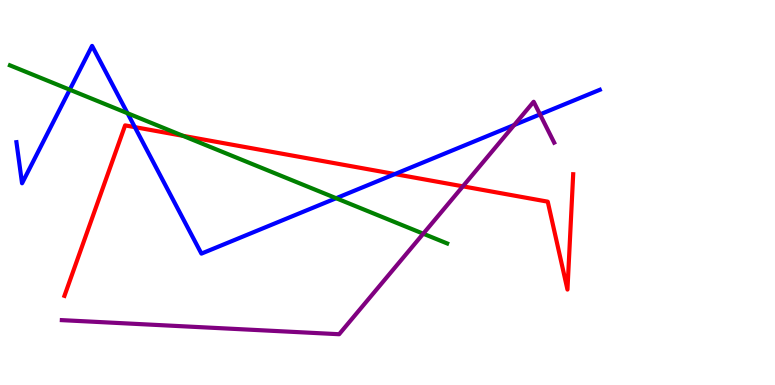[{'lines': ['blue', 'red'], 'intersections': [{'x': 1.74, 'y': 6.7}, {'x': 5.1, 'y': 5.48}]}, {'lines': ['green', 'red'], 'intersections': [{'x': 2.36, 'y': 6.47}]}, {'lines': ['purple', 'red'], 'intersections': [{'x': 5.97, 'y': 5.16}]}, {'lines': ['blue', 'green'], 'intersections': [{'x': 0.9, 'y': 7.67}, {'x': 1.65, 'y': 7.06}, {'x': 4.34, 'y': 4.85}]}, {'lines': ['blue', 'purple'], 'intersections': [{'x': 6.63, 'y': 6.75}, {'x': 6.97, 'y': 7.03}]}, {'lines': ['green', 'purple'], 'intersections': [{'x': 5.46, 'y': 3.93}]}]